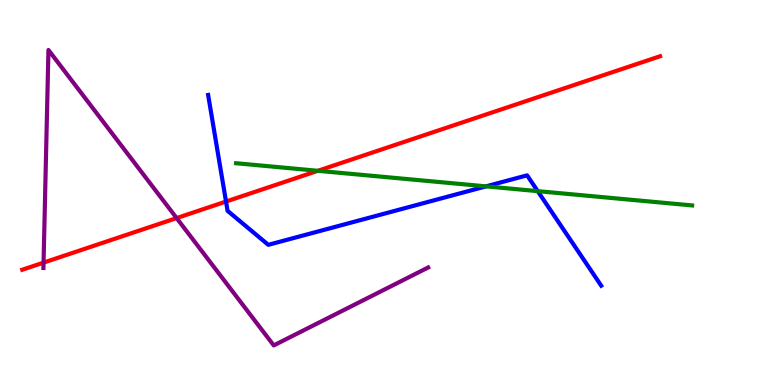[{'lines': ['blue', 'red'], 'intersections': [{'x': 2.92, 'y': 4.77}]}, {'lines': ['green', 'red'], 'intersections': [{'x': 4.1, 'y': 5.56}]}, {'lines': ['purple', 'red'], 'intersections': [{'x': 0.562, 'y': 3.18}, {'x': 2.28, 'y': 4.34}]}, {'lines': ['blue', 'green'], 'intersections': [{'x': 6.27, 'y': 5.16}, {'x': 6.94, 'y': 5.04}]}, {'lines': ['blue', 'purple'], 'intersections': []}, {'lines': ['green', 'purple'], 'intersections': []}]